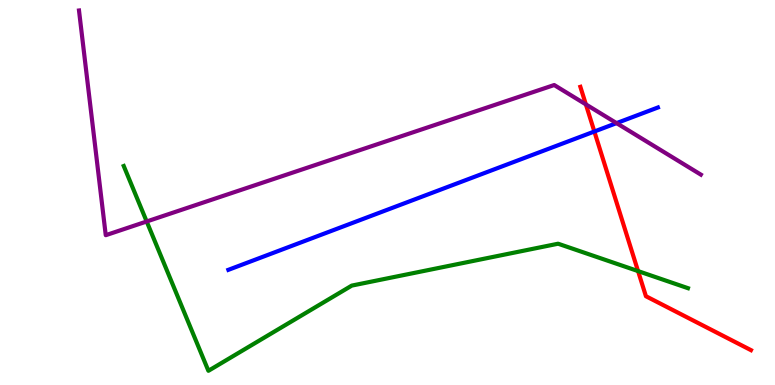[{'lines': ['blue', 'red'], 'intersections': [{'x': 7.67, 'y': 6.58}]}, {'lines': ['green', 'red'], 'intersections': [{'x': 8.23, 'y': 2.96}]}, {'lines': ['purple', 'red'], 'intersections': [{'x': 7.56, 'y': 7.29}]}, {'lines': ['blue', 'green'], 'intersections': []}, {'lines': ['blue', 'purple'], 'intersections': [{'x': 7.96, 'y': 6.8}]}, {'lines': ['green', 'purple'], 'intersections': [{'x': 1.89, 'y': 4.25}]}]